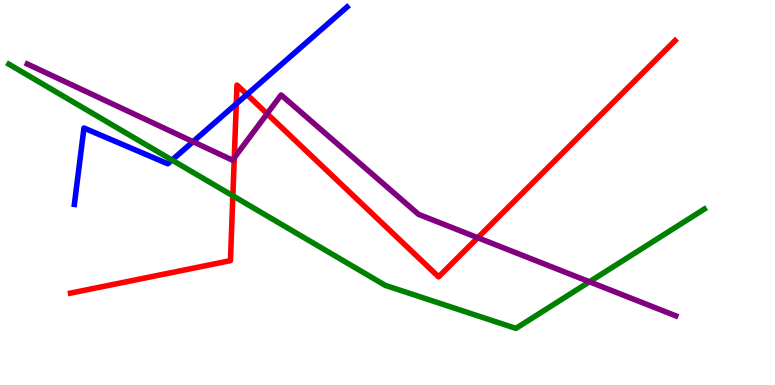[{'lines': ['blue', 'red'], 'intersections': [{'x': 3.05, 'y': 7.3}, {'x': 3.19, 'y': 7.54}]}, {'lines': ['green', 'red'], 'intersections': [{'x': 3.0, 'y': 4.91}]}, {'lines': ['purple', 'red'], 'intersections': [{'x': 3.02, 'y': 5.9}, {'x': 3.45, 'y': 7.05}, {'x': 6.16, 'y': 3.83}]}, {'lines': ['blue', 'green'], 'intersections': [{'x': 2.22, 'y': 5.84}]}, {'lines': ['blue', 'purple'], 'intersections': [{'x': 2.49, 'y': 6.32}]}, {'lines': ['green', 'purple'], 'intersections': [{'x': 7.61, 'y': 2.68}]}]